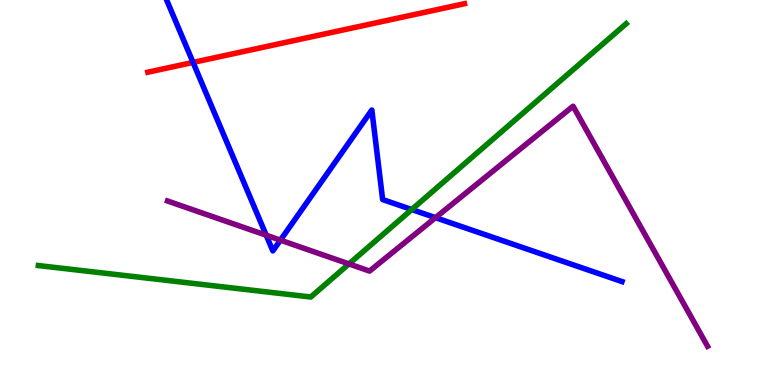[{'lines': ['blue', 'red'], 'intersections': [{'x': 2.49, 'y': 8.38}]}, {'lines': ['green', 'red'], 'intersections': []}, {'lines': ['purple', 'red'], 'intersections': []}, {'lines': ['blue', 'green'], 'intersections': [{'x': 5.31, 'y': 4.56}]}, {'lines': ['blue', 'purple'], 'intersections': [{'x': 3.43, 'y': 3.89}, {'x': 3.62, 'y': 3.76}, {'x': 5.62, 'y': 4.35}]}, {'lines': ['green', 'purple'], 'intersections': [{'x': 4.5, 'y': 3.14}]}]